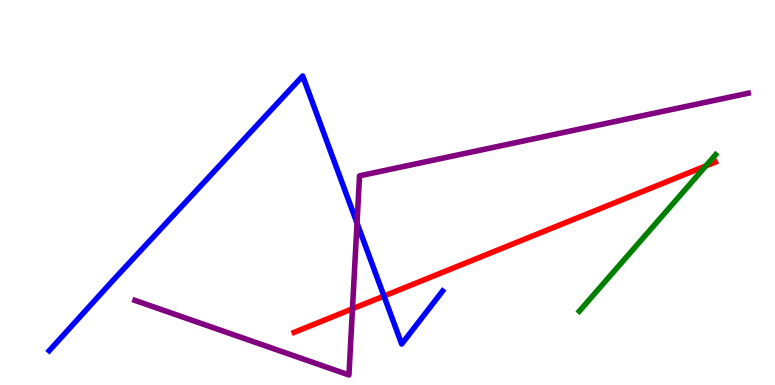[{'lines': ['blue', 'red'], 'intersections': [{'x': 4.95, 'y': 2.31}]}, {'lines': ['green', 'red'], 'intersections': [{'x': 9.11, 'y': 5.69}]}, {'lines': ['purple', 'red'], 'intersections': [{'x': 4.55, 'y': 1.98}]}, {'lines': ['blue', 'green'], 'intersections': []}, {'lines': ['blue', 'purple'], 'intersections': [{'x': 4.61, 'y': 4.21}]}, {'lines': ['green', 'purple'], 'intersections': []}]